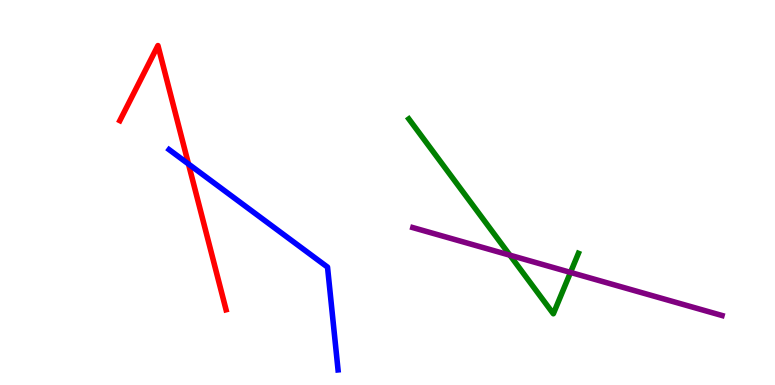[{'lines': ['blue', 'red'], 'intersections': [{'x': 2.43, 'y': 5.74}]}, {'lines': ['green', 'red'], 'intersections': []}, {'lines': ['purple', 'red'], 'intersections': []}, {'lines': ['blue', 'green'], 'intersections': []}, {'lines': ['blue', 'purple'], 'intersections': []}, {'lines': ['green', 'purple'], 'intersections': [{'x': 6.58, 'y': 3.37}, {'x': 7.36, 'y': 2.92}]}]